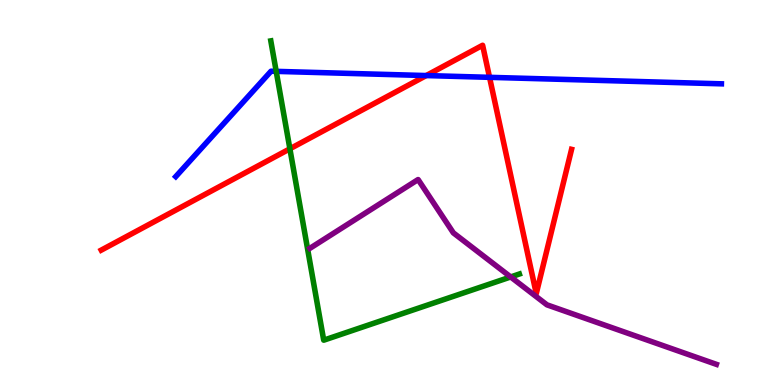[{'lines': ['blue', 'red'], 'intersections': [{'x': 5.5, 'y': 8.04}, {'x': 6.32, 'y': 7.99}]}, {'lines': ['green', 'red'], 'intersections': [{'x': 3.74, 'y': 6.13}]}, {'lines': ['purple', 'red'], 'intersections': []}, {'lines': ['blue', 'green'], 'intersections': [{'x': 3.56, 'y': 8.15}]}, {'lines': ['blue', 'purple'], 'intersections': []}, {'lines': ['green', 'purple'], 'intersections': [{'x': 6.59, 'y': 2.81}]}]